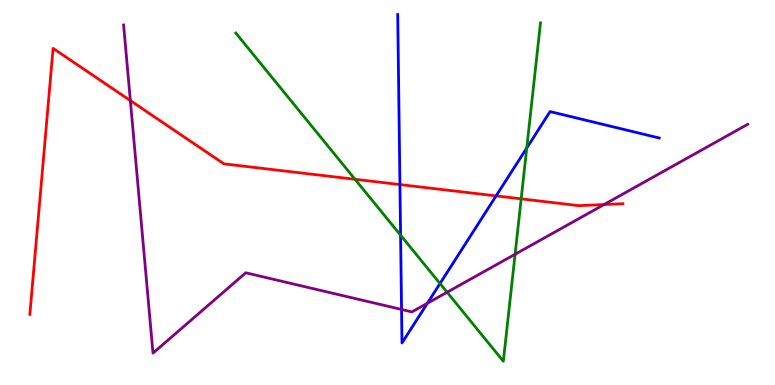[{'lines': ['blue', 'red'], 'intersections': [{'x': 5.16, 'y': 5.21}, {'x': 6.4, 'y': 4.91}]}, {'lines': ['green', 'red'], 'intersections': [{'x': 4.58, 'y': 5.34}, {'x': 6.72, 'y': 4.84}]}, {'lines': ['purple', 'red'], 'intersections': [{'x': 1.68, 'y': 7.39}, {'x': 7.79, 'y': 4.69}]}, {'lines': ['blue', 'green'], 'intersections': [{'x': 5.17, 'y': 3.89}, {'x': 5.68, 'y': 2.63}, {'x': 6.8, 'y': 6.16}]}, {'lines': ['blue', 'purple'], 'intersections': [{'x': 5.18, 'y': 1.96}, {'x': 5.51, 'y': 2.12}]}, {'lines': ['green', 'purple'], 'intersections': [{'x': 5.77, 'y': 2.41}, {'x': 6.65, 'y': 3.4}]}]